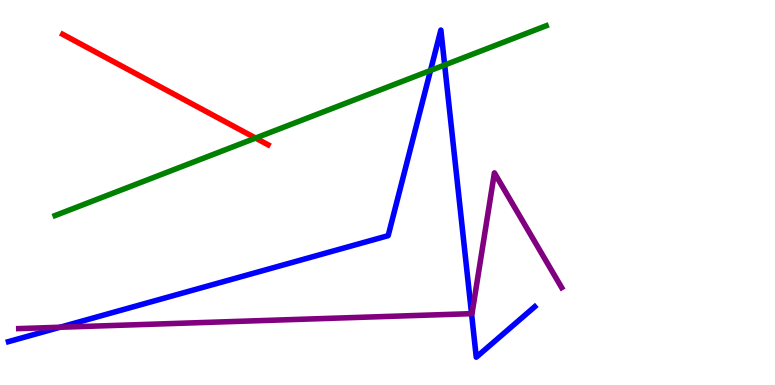[{'lines': ['blue', 'red'], 'intersections': []}, {'lines': ['green', 'red'], 'intersections': [{'x': 3.3, 'y': 6.41}]}, {'lines': ['purple', 'red'], 'intersections': []}, {'lines': ['blue', 'green'], 'intersections': [{'x': 5.56, 'y': 8.17}, {'x': 5.74, 'y': 8.31}]}, {'lines': ['blue', 'purple'], 'intersections': [{'x': 0.775, 'y': 1.5}, {'x': 6.08, 'y': 1.85}]}, {'lines': ['green', 'purple'], 'intersections': []}]